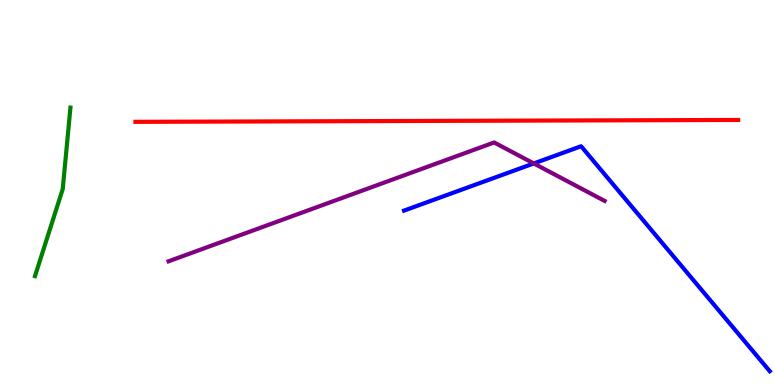[{'lines': ['blue', 'red'], 'intersections': []}, {'lines': ['green', 'red'], 'intersections': []}, {'lines': ['purple', 'red'], 'intersections': []}, {'lines': ['blue', 'green'], 'intersections': []}, {'lines': ['blue', 'purple'], 'intersections': [{'x': 6.89, 'y': 5.75}]}, {'lines': ['green', 'purple'], 'intersections': []}]